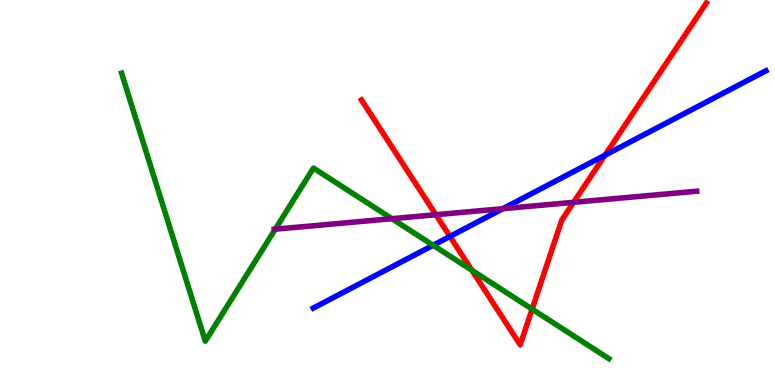[{'lines': ['blue', 'red'], 'intersections': [{'x': 5.81, 'y': 3.86}, {'x': 7.81, 'y': 5.97}]}, {'lines': ['green', 'red'], 'intersections': [{'x': 6.09, 'y': 2.98}, {'x': 6.87, 'y': 1.97}]}, {'lines': ['purple', 'red'], 'intersections': [{'x': 5.62, 'y': 4.42}, {'x': 7.4, 'y': 4.75}]}, {'lines': ['blue', 'green'], 'intersections': [{'x': 5.59, 'y': 3.63}]}, {'lines': ['blue', 'purple'], 'intersections': [{'x': 6.49, 'y': 4.58}]}, {'lines': ['green', 'purple'], 'intersections': [{'x': 3.55, 'y': 4.05}, {'x': 5.06, 'y': 4.32}]}]